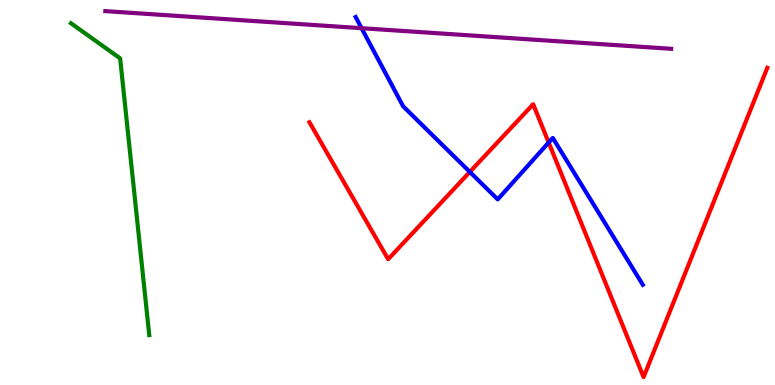[{'lines': ['blue', 'red'], 'intersections': [{'x': 6.06, 'y': 5.53}, {'x': 7.08, 'y': 6.3}]}, {'lines': ['green', 'red'], 'intersections': []}, {'lines': ['purple', 'red'], 'intersections': []}, {'lines': ['blue', 'green'], 'intersections': []}, {'lines': ['blue', 'purple'], 'intersections': [{'x': 4.67, 'y': 9.27}]}, {'lines': ['green', 'purple'], 'intersections': []}]